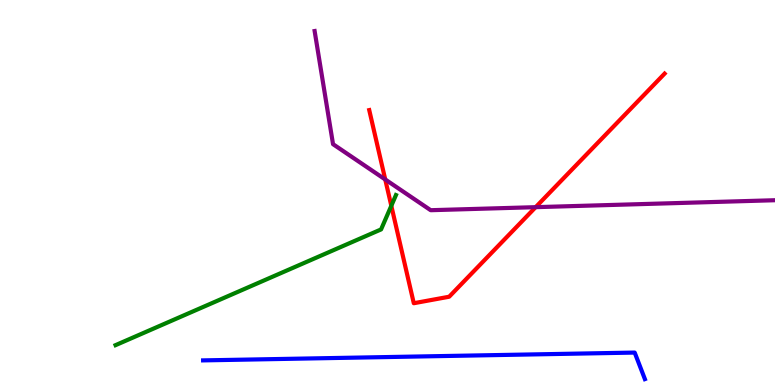[{'lines': ['blue', 'red'], 'intersections': []}, {'lines': ['green', 'red'], 'intersections': [{'x': 5.05, 'y': 4.66}]}, {'lines': ['purple', 'red'], 'intersections': [{'x': 4.97, 'y': 5.34}, {'x': 6.91, 'y': 4.62}]}, {'lines': ['blue', 'green'], 'intersections': []}, {'lines': ['blue', 'purple'], 'intersections': []}, {'lines': ['green', 'purple'], 'intersections': []}]